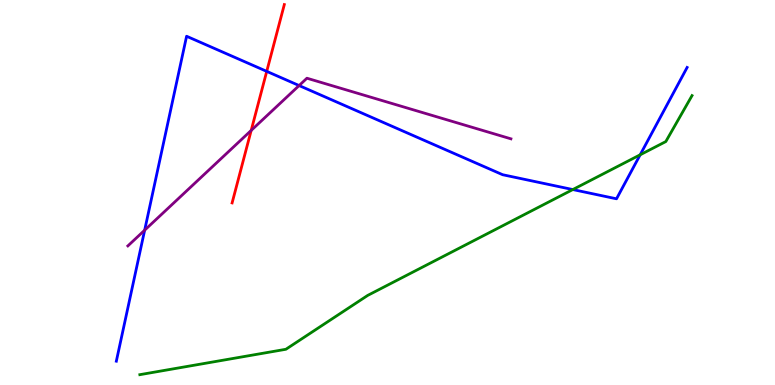[{'lines': ['blue', 'red'], 'intersections': [{'x': 3.44, 'y': 8.15}]}, {'lines': ['green', 'red'], 'intersections': []}, {'lines': ['purple', 'red'], 'intersections': [{'x': 3.24, 'y': 6.61}]}, {'lines': ['blue', 'green'], 'intersections': [{'x': 7.39, 'y': 5.08}, {'x': 8.26, 'y': 5.98}]}, {'lines': ['blue', 'purple'], 'intersections': [{'x': 1.87, 'y': 4.02}, {'x': 3.86, 'y': 7.78}]}, {'lines': ['green', 'purple'], 'intersections': []}]